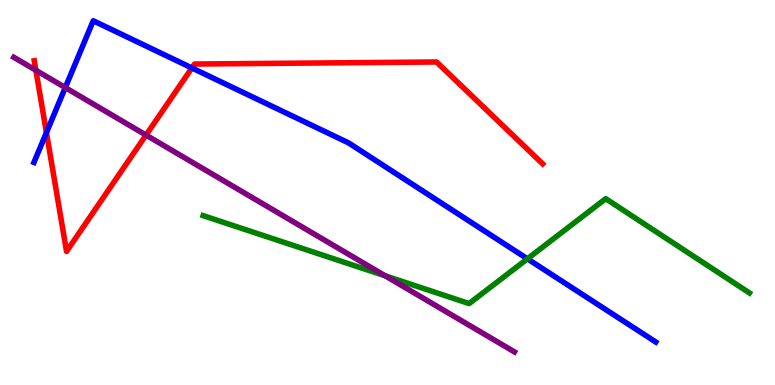[{'lines': ['blue', 'red'], 'intersections': [{'x': 0.599, 'y': 6.56}, {'x': 2.48, 'y': 8.23}]}, {'lines': ['green', 'red'], 'intersections': []}, {'lines': ['purple', 'red'], 'intersections': [{'x': 0.463, 'y': 8.17}, {'x': 1.88, 'y': 6.49}]}, {'lines': ['blue', 'green'], 'intersections': [{'x': 6.81, 'y': 3.28}]}, {'lines': ['blue', 'purple'], 'intersections': [{'x': 0.842, 'y': 7.73}]}, {'lines': ['green', 'purple'], 'intersections': [{'x': 4.97, 'y': 2.84}]}]